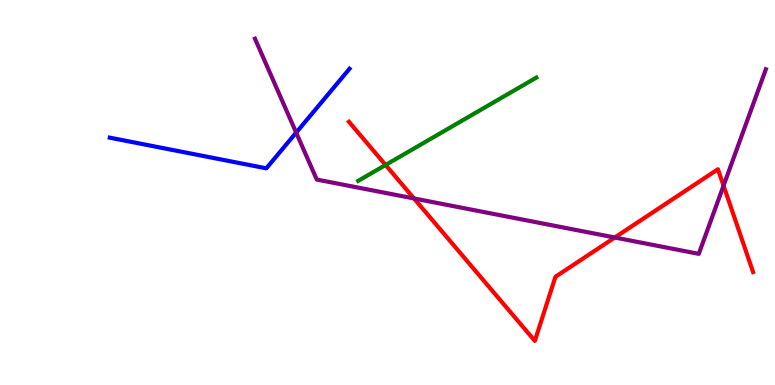[{'lines': ['blue', 'red'], 'intersections': []}, {'lines': ['green', 'red'], 'intersections': [{'x': 4.98, 'y': 5.72}]}, {'lines': ['purple', 'red'], 'intersections': [{'x': 5.34, 'y': 4.85}, {'x': 7.93, 'y': 3.83}, {'x': 9.34, 'y': 5.18}]}, {'lines': ['blue', 'green'], 'intersections': []}, {'lines': ['blue', 'purple'], 'intersections': [{'x': 3.82, 'y': 6.56}]}, {'lines': ['green', 'purple'], 'intersections': []}]